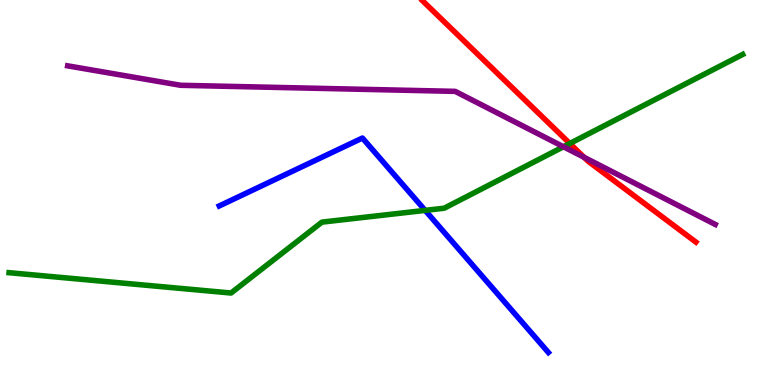[{'lines': ['blue', 'red'], 'intersections': []}, {'lines': ['green', 'red'], 'intersections': [{'x': 7.35, 'y': 6.27}]}, {'lines': ['purple', 'red'], 'intersections': [{'x': 7.54, 'y': 5.91}]}, {'lines': ['blue', 'green'], 'intersections': [{'x': 5.49, 'y': 4.54}]}, {'lines': ['blue', 'purple'], 'intersections': []}, {'lines': ['green', 'purple'], 'intersections': [{'x': 7.27, 'y': 6.19}]}]